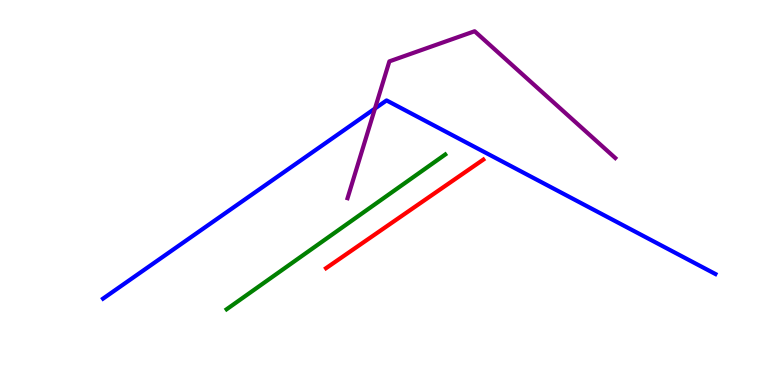[{'lines': ['blue', 'red'], 'intersections': []}, {'lines': ['green', 'red'], 'intersections': []}, {'lines': ['purple', 'red'], 'intersections': []}, {'lines': ['blue', 'green'], 'intersections': []}, {'lines': ['blue', 'purple'], 'intersections': [{'x': 4.84, 'y': 7.18}]}, {'lines': ['green', 'purple'], 'intersections': []}]